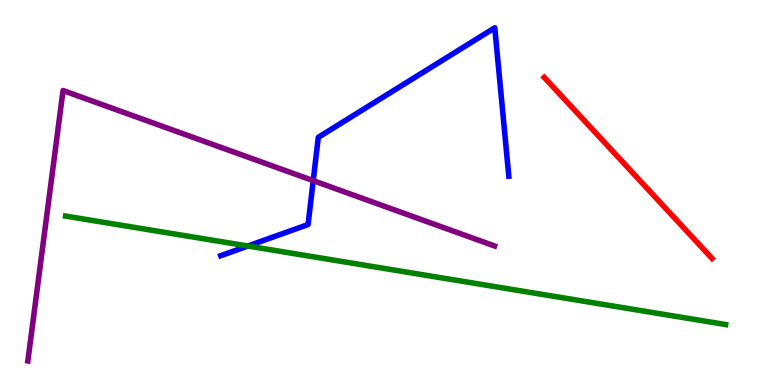[{'lines': ['blue', 'red'], 'intersections': []}, {'lines': ['green', 'red'], 'intersections': []}, {'lines': ['purple', 'red'], 'intersections': []}, {'lines': ['blue', 'green'], 'intersections': [{'x': 3.2, 'y': 3.61}]}, {'lines': ['blue', 'purple'], 'intersections': [{'x': 4.04, 'y': 5.31}]}, {'lines': ['green', 'purple'], 'intersections': []}]